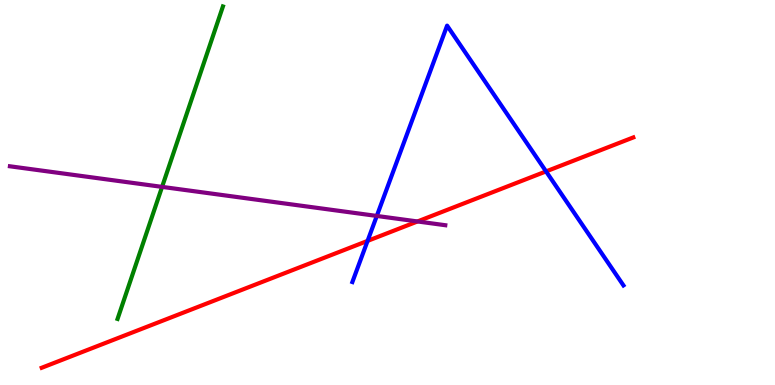[{'lines': ['blue', 'red'], 'intersections': [{'x': 4.74, 'y': 3.74}, {'x': 7.05, 'y': 5.55}]}, {'lines': ['green', 'red'], 'intersections': []}, {'lines': ['purple', 'red'], 'intersections': [{'x': 5.39, 'y': 4.25}]}, {'lines': ['blue', 'green'], 'intersections': []}, {'lines': ['blue', 'purple'], 'intersections': [{'x': 4.86, 'y': 4.39}]}, {'lines': ['green', 'purple'], 'intersections': [{'x': 2.09, 'y': 5.15}]}]